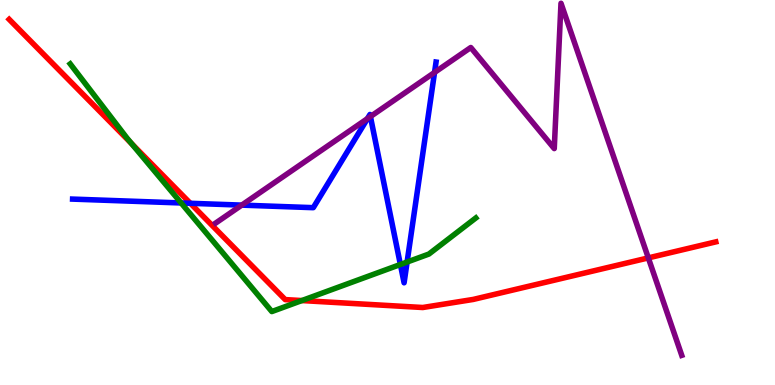[{'lines': ['blue', 'red'], 'intersections': [{'x': 2.46, 'y': 4.72}]}, {'lines': ['green', 'red'], 'intersections': [{'x': 1.7, 'y': 6.27}, {'x': 3.9, 'y': 2.19}]}, {'lines': ['purple', 'red'], 'intersections': [{'x': 8.37, 'y': 3.3}]}, {'lines': ['blue', 'green'], 'intersections': [{'x': 2.34, 'y': 4.73}, {'x': 5.17, 'y': 3.13}, {'x': 5.25, 'y': 3.19}]}, {'lines': ['blue', 'purple'], 'intersections': [{'x': 3.12, 'y': 4.67}, {'x': 4.74, 'y': 6.92}, {'x': 4.78, 'y': 6.97}, {'x': 5.61, 'y': 8.12}]}, {'lines': ['green', 'purple'], 'intersections': []}]